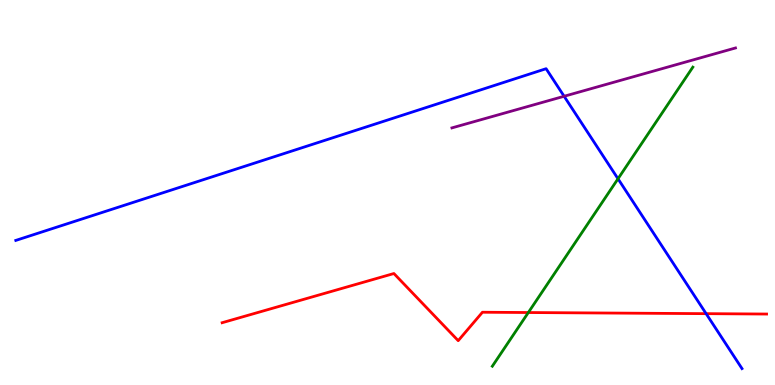[{'lines': ['blue', 'red'], 'intersections': [{'x': 9.11, 'y': 1.85}]}, {'lines': ['green', 'red'], 'intersections': [{'x': 6.82, 'y': 1.88}]}, {'lines': ['purple', 'red'], 'intersections': []}, {'lines': ['blue', 'green'], 'intersections': [{'x': 7.97, 'y': 5.36}]}, {'lines': ['blue', 'purple'], 'intersections': [{'x': 7.28, 'y': 7.5}]}, {'lines': ['green', 'purple'], 'intersections': []}]